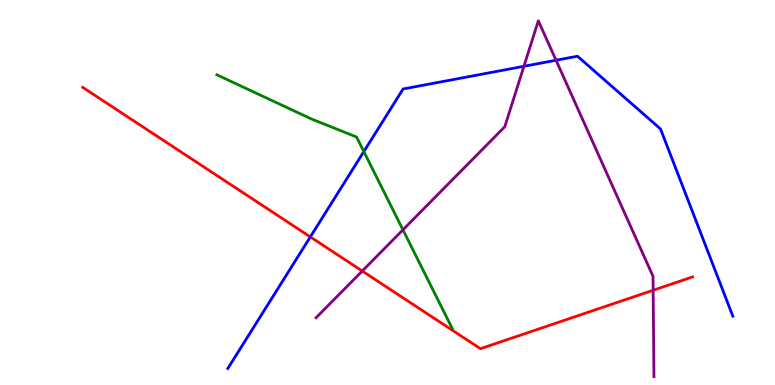[{'lines': ['blue', 'red'], 'intersections': [{'x': 4.0, 'y': 3.85}]}, {'lines': ['green', 'red'], 'intersections': []}, {'lines': ['purple', 'red'], 'intersections': [{'x': 4.67, 'y': 2.96}, {'x': 8.43, 'y': 2.46}]}, {'lines': ['blue', 'green'], 'intersections': [{'x': 4.69, 'y': 6.06}]}, {'lines': ['blue', 'purple'], 'intersections': [{'x': 6.76, 'y': 8.28}, {'x': 7.17, 'y': 8.43}]}, {'lines': ['green', 'purple'], 'intersections': [{'x': 5.2, 'y': 4.03}]}]